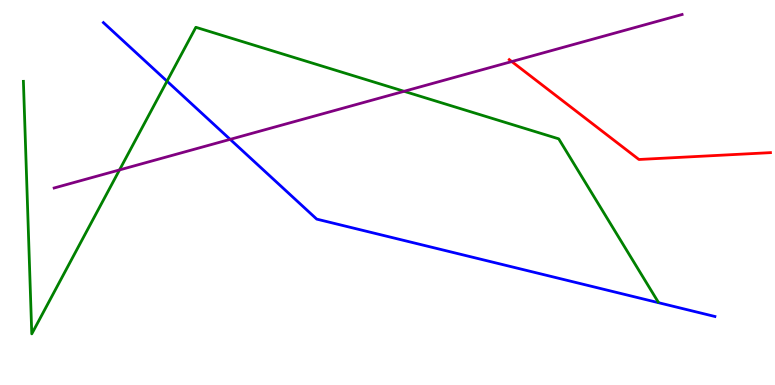[{'lines': ['blue', 'red'], 'intersections': []}, {'lines': ['green', 'red'], 'intersections': []}, {'lines': ['purple', 'red'], 'intersections': [{'x': 6.6, 'y': 8.4}]}, {'lines': ['blue', 'green'], 'intersections': [{'x': 2.15, 'y': 7.89}]}, {'lines': ['blue', 'purple'], 'intersections': [{'x': 2.97, 'y': 6.38}]}, {'lines': ['green', 'purple'], 'intersections': [{'x': 1.54, 'y': 5.59}, {'x': 5.21, 'y': 7.63}]}]